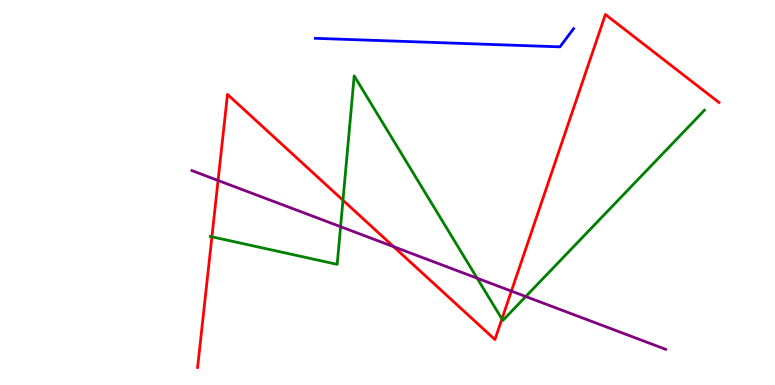[{'lines': ['blue', 'red'], 'intersections': []}, {'lines': ['green', 'red'], 'intersections': [{'x': 2.73, 'y': 3.85}, {'x': 4.43, 'y': 4.8}, {'x': 6.48, 'y': 1.71}]}, {'lines': ['purple', 'red'], 'intersections': [{'x': 2.81, 'y': 5.31}, {'x': 5.08, 'y': 3.59}, {'x': 6.6, 'y': 2.44}]}, {'lines': ['blue', 'green'], 'intersections': []}, {'lines': ['blue', 'purple'], 'intersections': []}, {'lines': ['green', 'purple'], 'intersections': [{'x': 4.39, 'y': 4.11}, {'x': 6.16, 'y': 2.77}, {'x': 6.78, 'y': 2.3}]}]